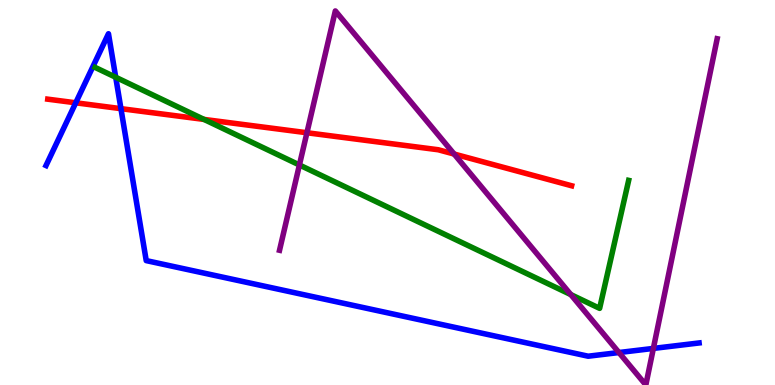[{'lines': ['blue', 'red'], 'intersections': [{'x': 0.977, 'y': 7.33}, {'x': 1.56, 'y': 7.18}]}, {'lines': ['green', 'red'], 'intersections': [{'x': 2.63, 'y': 6.9}]}, {'lines': ['purple', 'red'], 'intersections': [{'x': 3.96, 'y': 6.55}, {'x': 5.86, 'y': 6.0}]}, {'lines': ['blue', 'green'], 'intersections': [{'x': 1.49, 'y': 7.99}]}, {'lines': ['blue', 'purple'], 'intersections': [{'x': 7.99, 'y': 0.843}, {'x': 8.43, 'y': 0.95}]}, {'lines': ['green', 'purple'], 'intersections': [{'x': 3.86, 'y': 5.71}, {'x': 7.37, 'y': 2.35}]}]